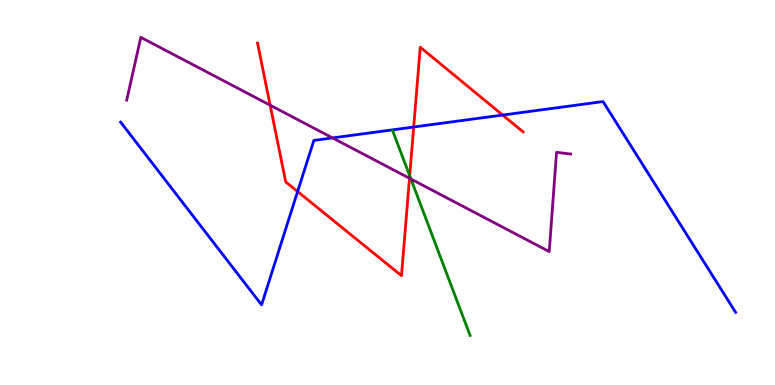[{'lines': ['blue', 'red'], 'intersections': [{'x': 3.84, 'y': 5.03}, {'x': 5.34, 'y': 6.7}, {'x': 6.49, 'y': 7.01}]}, {'lines': ['green', 'red'], 'intersections': [{'x': 5.29, 'y': 5.43}]}, {'lines': ['purple', 'red'], 'intersections': [{'x': 3.49, 'y': 7.27}, {'x': 5.28, 'y': 5.37}]}, {'lines': ['blue', 'green'], 'intersections': []}, {'lines': ['blue', 'purple'], 'intersections': [{'x': 4.29, 'y': 6.42}]}, {'lines': ['green', 'purple'], 'intersections': [{'x': 5.3, 'y': 5.35}]}]